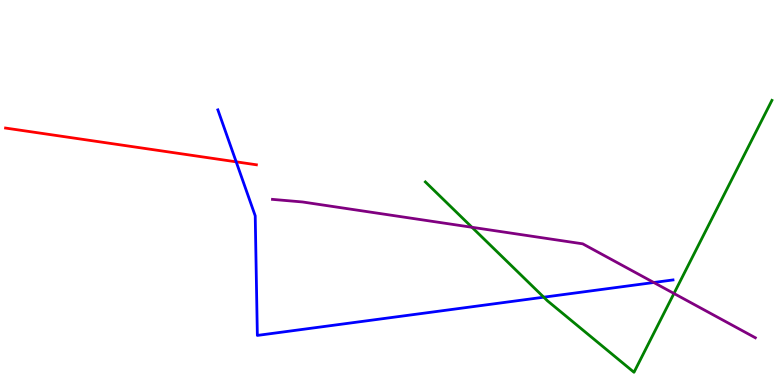[{'lines': ['blue', 'red'], 'intersections': [{'x': 3.05, 'y': 5.8}]}, {'lines': ['green', 'red'], 'intersections': []}, {'lines': ['purple', 'red'], 'intersections': []}, {'lines': ['blue', 'green'], 'intersections': [{'x': 7.02, 'y': 2.28}]}, {'lines': ['blue', 'purple'], 'intersections': [{'x': 8.44, 'y': 2.66}]}, {'lines': ['green', 'purple'], 'intersections': [{'x': 6.09, 'y': 4.1}, {'x': 8.7, 'y': 2.38}]}]